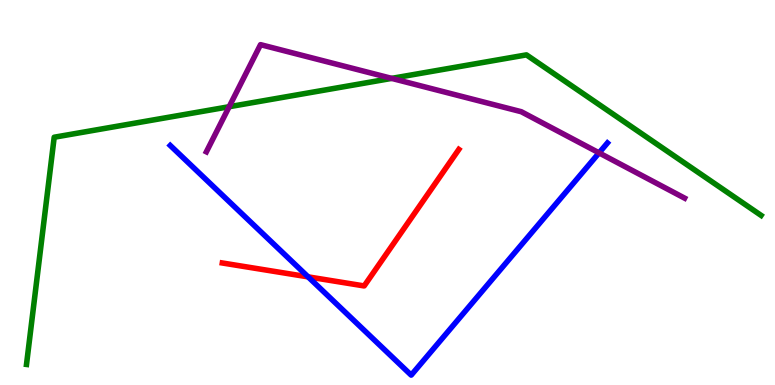[{'lines': ['blue', 'red'], 'intersections': [{'x': 3.98, 'y': 2.81}]}, {'lines': ['green', 'red'], 'intersections': []}, {'lines': ['purple', 'red'], 'intersections': []}, {'lines': ['blue', 'green'], 'intersections': []}, {'lines': ['blue', 'purple'], 'intersections': [{'x': 7.73, 'y': 6.03}]}, {'lines': ['green', 'purple'], 'intersections': [{'x': 2.96, 'y': 7.23}, {'x': 5.05, 'y': 7.96}]}]